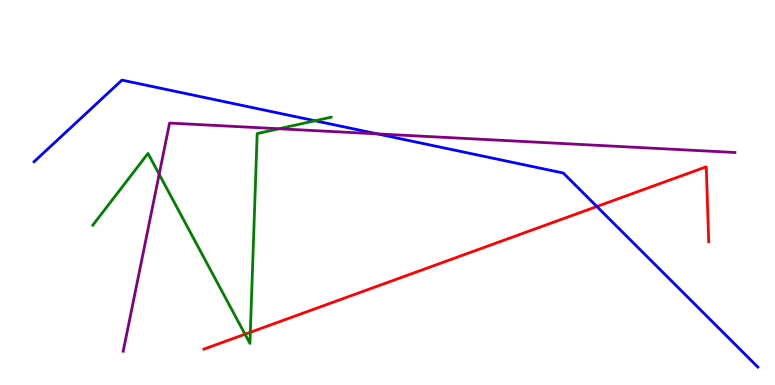[{'lines': ['blue', 'red'], 'intersections': [{'x': 7.7, 'y': 4.64}]}, {'lines': ['green', 'red'], 'intersections': [{'x': 3.16, 'y': 1.32}, {'x': 3.23, 'y': 1.37}]}, {'lines': ['purple', 'red'], 'intersections': []}, {'lines': ['blue', 'green'], 'intersections': [{'x': 4.06, 'y': 6.86}]}, {'lines': ['blue', 'purple'], 'intersections': [{'x': 4.87, 'y': 6.52}]}, {'lines': ['green', 'purple'], 'intersections': [{'x': 2.05, 'y': 5.47}, {'x': 3.6, 'y': 6.66}]}]